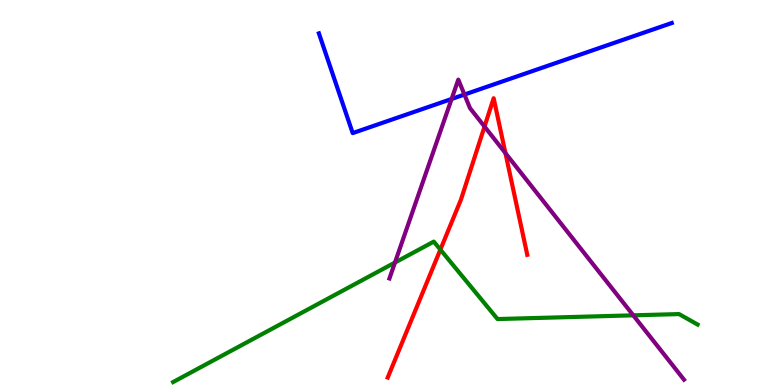[{'lines': ['blue', 'red'], 'intersections': []}, {'lines': ['green', 'red'], 'intersections': [{'x': 5.68, 'y': 3.52}]}, {'lines': ['purple', 'red'], 'intersections': [{'x': 6.25, 'y': 6.71}, {'x': 6.52, 'y': 6.02}]}, {'lines': ['blue', 'green'], 'intersections': []}, {'lines': ['blue', 'purple'], 'intersections': [{'x': 5.83, 'y': 7.43}, {'x': 5.99, 'y': 7.54}]}, {'lines': ['green', 'purple'], 'intersections': [{'x': 5.1, 'y': 3.18}, {'x': 8.17, 'y': 1.81}]}]